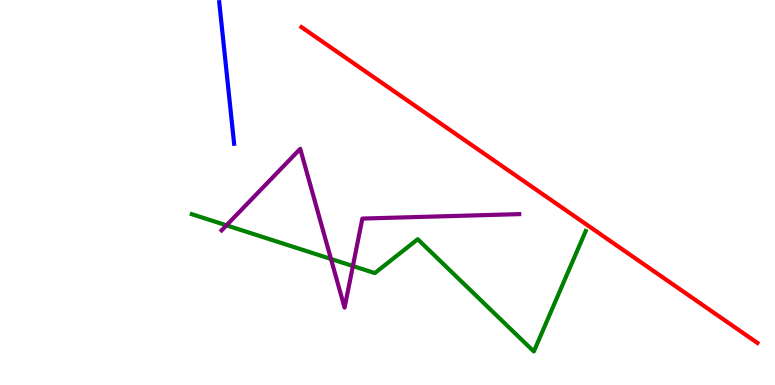[{'lines': ['blue', 'red'], 'intersections': []}, {'lines': ['green', 'red'], 'intersections': []}, {'lines': ['purple', 'red'], 'intersections': []}, {'lines': ['blue', 'green'], 'intersections': []}, {'lines': ['blue', 'purple'], 'intersections': []}, {'lines': ['green', 'purple'], 'intersections': [{'x': 2.92, 'y': 4.15}, {'x': 4.27, 'y': 3.27}, {'x': 4.55, 'y': 3.09}]}]